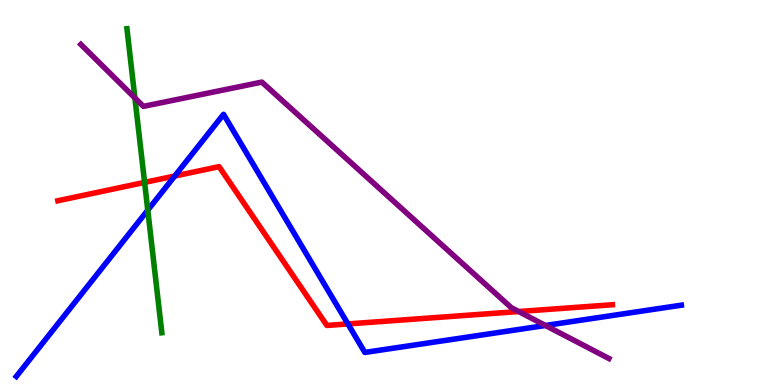[{'lines': ['blue', 'red'], 'intersections': [{'x': 2.25, 'y': 5.43}, {'x': 4.49, 'y': 1.59}]}, {'lines': ['green', 'red'], 'intersections': [{'x': 1.87, 'y': 5.26}]}, {'lines': ['purple', 'red'], 'intersections': [{'x': 6.69, 'y': 1.91}]}, {'lines': ['blue', 'green'], 'intersections': [{'x': 1.91, 'y': 4.54}]}, {'lines': ['blue', 'purple'], 'intersections': [{'x': 7.04, 'y': 1.55}]}, {'lines': ['green', 'purple'], 'intersections': [{'x': 1.74, 'y': 7.46}]}]